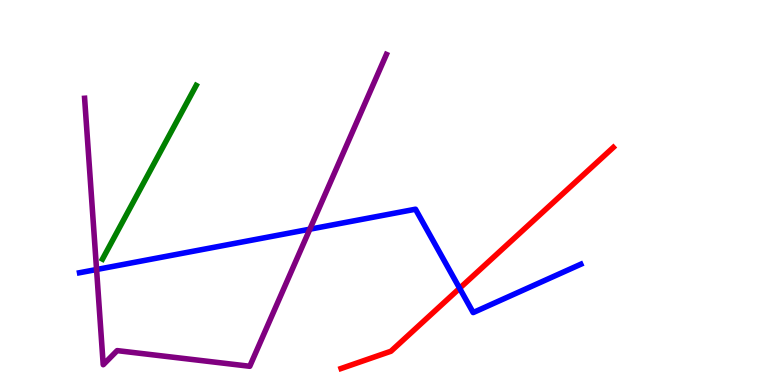[{'lines': ['blue', 'red'], 'intersections': [{'x': 5.93, 'y': 2.51}]}, {'lines': ['green', 'red'], 'intersections': []}, {'lines': ['purple', 'red'], 'intersections': []}, {'lines': ['blue', 'green'], 'intersections': []}, {'lines': ['blue', 'purple'], 'intersections': [{'x': 1.25, 'y': 3.0}, {'x': 4.0, 'y': 4.05}]}, {'lines': ['green', 'purple'], 'intersections': []}]